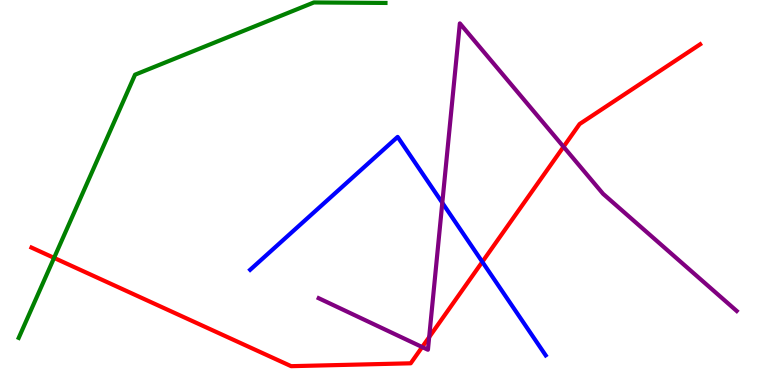[{'lines': ['blue', 'red'], 'intersections': [{'x': 6.22, 'y': 3.2}]}, {'lines': ['green', 'red'], 'intersections': [{'x': 0.698, 'y': 3.3}]}, {'lines': ['purple', 'red'], 'intersections': [{'x': 5.45, 'y': 0.986}, {'x': 5.54, 'y': 1.24}, {'x': 7.27, 'y': 6.19}]}, {'lines': ['blue', 'green'], 'intersections': []}, {'lines': ['blue', 'purple'], 'intersections': [{'x': 5.71, 'y': 4.73}]}, {'lines': ['green', 'purple'], 'intersections': []}]